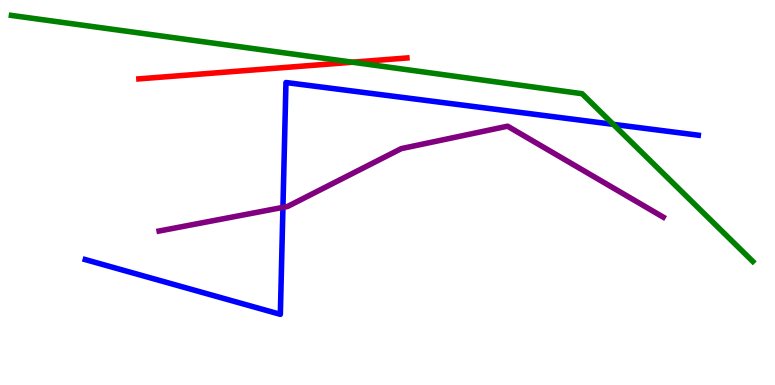[{'lines': ['blue', 'red'], 'intersections': []}, {'lines': ['green', 'red'], 'intersections': [{'x': 4.55, 'y': 8.38}]}, {'lines': ['purple', 'red'], 'intersections': []}, {'lines': ['blue', 'green'], 'intersections': [{'x': 7.91, 'y': 6.77}]}, {'lines': ['blue', 'purple'], 'intersections': [{'x': 3.65, 'y': 4.61}]}, {'lines': ['green', 'purple'], 'intersections': []}]